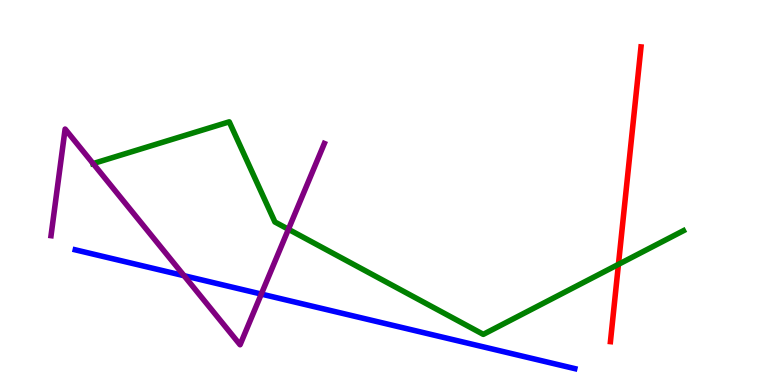[{'lines': ['blue', 'red'], 'intersections': []}, {'lines': ['green', 'red'], 'intersections': [{'x': 7.98, 'y': 3.13}]}, {'lines': ['purple', 'red'], 'intersections': []}, {'lines': ['blue', 'green'], 'intersections': []}, {'lines': ['blue', 'purple'], 'intersections': [{'x': 2.38, 'y': 2.84}, {'x': 3.37, 'y': 2.36}]}, {'lines': ['green', 'purple'], 'intersections': [{'x': 1.2, 'y': 5.75}, {'x': 3.72, 'y': 4.04}]}]